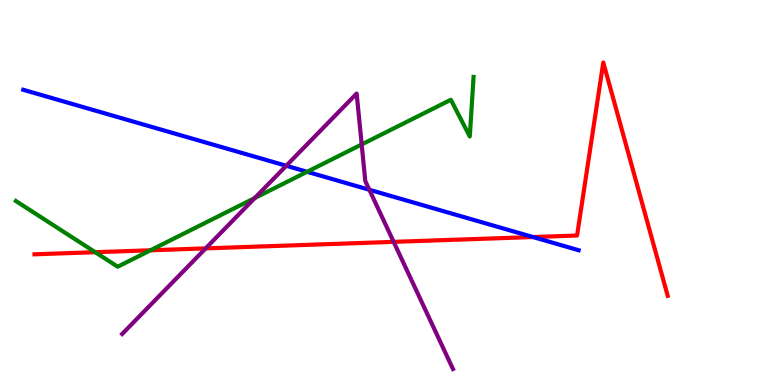[{'lines': ['blue', 'red'], 'intersections': [{'x': 6.88, 'y': 3.84}]}, {'lines': ['green', 'red'], 'intersections': [{'x': 1.23, 'y': 3.45}, {'x': 1.94, 'y': 3.5}]}, {'lines': ['purple', 'red'], 'intersections': [{'x': 2.65, 'y': 3.55}, {'x': 5.08, 'y': 3.72}]}, {'lines': ['blue', 'green'], 'intersections': [{'x': 3.96, 'y': 5.54}]}, {'lines': ['blue', 'purple'], 'intersections': [{'x': 3.69, 'y': 5.69}, {'x': 4.77, 'y': 5.07}]}, {'lines': ['green', 'purple'], 'intersections': [{'x': 3.29, 'y': 4.86}, {'x': 4.67, 'y': 6.25}]}]